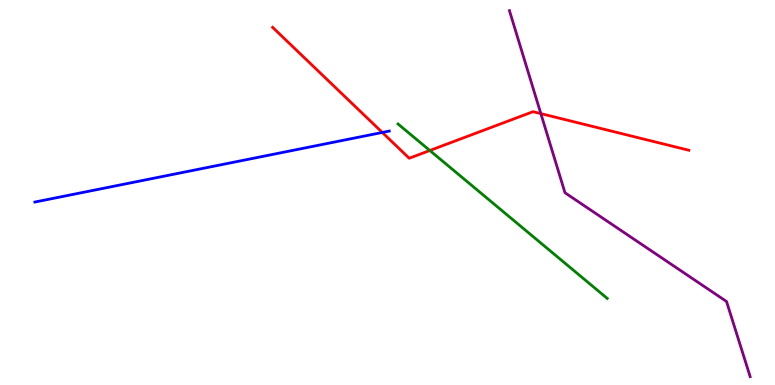[{'lines': ['blue', 'red'], 'intersections': [{'x': 4.93, 'y': 6.56}]}, {'lines': ['green', 'red'], 'intersections': [{'x': 5.55, 'y': 6.09}]}, {'lines': ['purple', 'red'], 'intersections': [{'x': 6.98, 'y': 7.05}]}, {'lines': ['blue', 'green'], 'intersections': []}, {'lines': ['blue', 'purple'], 'intersections': []}, {'lines': ['green', 'purple'], 'intersections': []}]